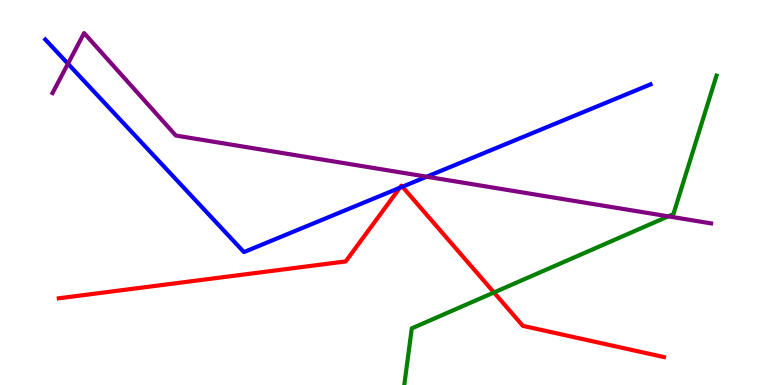[{'lines': ['blue', 'red'], 'intersections': [{'x': 5.16, 'y': 5.12}, {'x': 5.19, 'y': 5.15}]}, {'lines': ['green', 'red'], 'intersections': [{'x': 6.37, 'y': 2.4}]}, {'lines': ['purple', 'red'], 'intersections': []}, {'lines': ['blue', 'green'], 'intersections': []}, {'lines': ['blue', 'purple'], 'intersections': [{'x': 0.877, 'y': 8.34}, {'x': 5.51, 'y': 5.41}]}, {'lines': ['green', 'purple'], 'intersections': [{'x': 8.62, 'y': 4.38}]}]